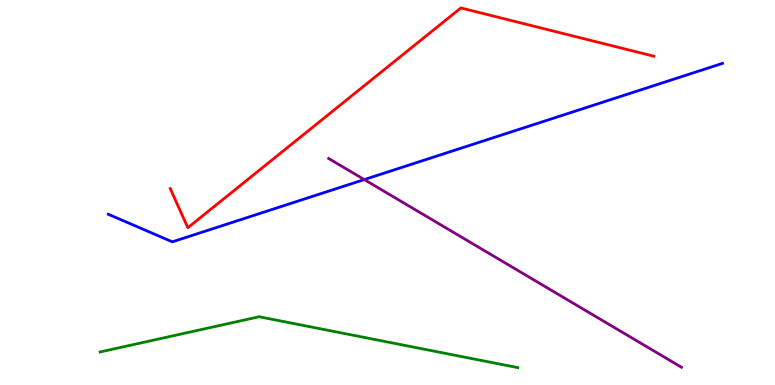[{'lines': ['blue', 'red'], 'intersections': []}, {'lines': ['green', 'red'], 'intersections': []}, {'lines': ['purple', 'red'], 'intersections': []}, {'lines': ['blue', 'green'], 'intersections': []}, {'lines': ['blue', 'purple'], 'intersections': [{'x': 4.7, 'y': 5.34}]}, {'lines': ['green', 'purple'], 'intersections': []}]